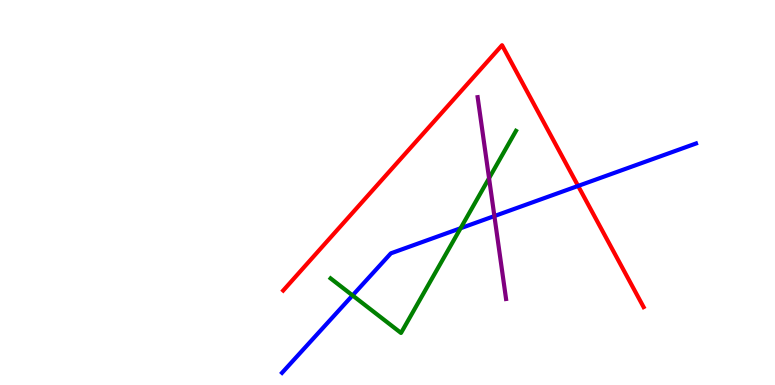[{'lines': ['blue', 'red'], 'intersections': [{'x': 7.46, 'y': 5.17}]}, {'lines': ['green', 'red'], 'intersections': []}, {'lines': ['purple', 'red'], 'intersections': []}, {'lines': ['blue', 'green'], 'intersections': [{'x': 4.55, 'y': 2.33}, {'x': 5.94, 'y': 4.07}]}, {'lines': ['blue', 'purple'], 'intersections': [{'x': 6.38, 'y': 4.39}]}, {'lines': ['green', 'purple'], 'intersections': [{'x': 6.31, 'y': 5.37}]}]